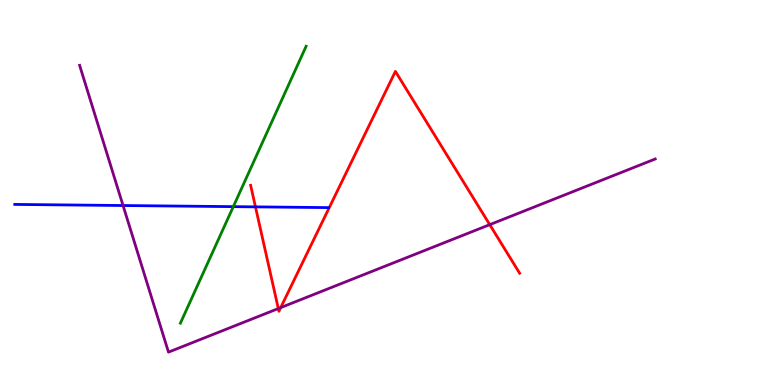[{'lines': ['blue', 'red'], 'intersections': [{'x': 3.3, 'y': 4.63}]}, {'lines': ['green', 'red'], 'intersections': []}, {'lines': ['purple', 'red'], 'intersections': [{'x': 3.59, 'y': 1.99}, {'x': 3.62, 'y': 2.01}, {'x': 6.32, 'y': 4.16}]}, {'lines': ['blue', 'green'], 'intersections': [{'x': 3.01, 'y': 4.63}]}, {'lines': ['blue', 'purple'], 'intersections': [{'x': 1.59, 'y': 4.66}]}, {'lines': ['green', 'purple'], 'intersections': []}]